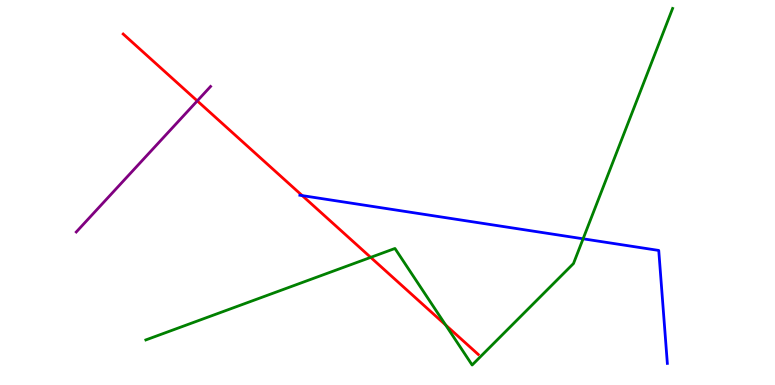[{'lines': ['blue', 'red'], 'intersections': [{'x': 3.9, 'y': 4.92}]}, {'lines': ['green', 'red'], 'intersections': [{'x': 4.78, 'y': 3.31}, {'x': 5.75, 'y': 1.56}]}, {'lines': ['purple', 'red'], 'intersections': [{'x': 2.55, 'y': 7.38}]}, {'lines': ['blue', 'green'], 'intersections': [{'x': 7.52, 'y': 3.8}]}, {'lines': ['blue', 'purple'], 'intersections': []}, {'lines': ['green', 'purple'], 'intersections': []}]